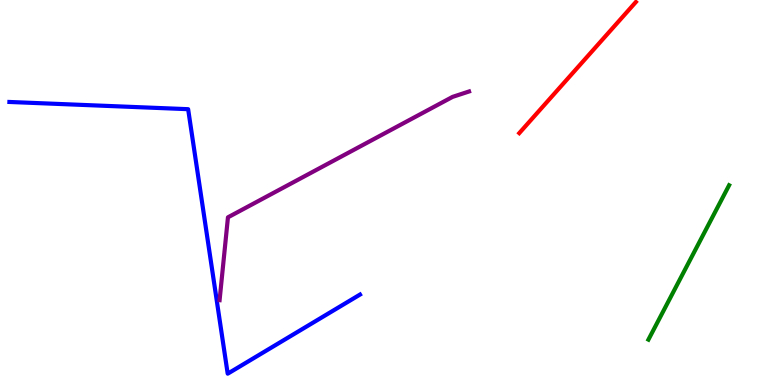[{'lines': ['blue', 'red'], 'intersections': []}, {'lines': ['green', 'red'], 'intersections': []}, {'lines': ['purple', 'red'], 'intersections': []}, {'lines': ['blue', 'green'], 'intersections': []}, {'lines': ['blue', 'purple'], 'intersections': []}, {'lines': ['green', 'purple'], 'intersections': []}]